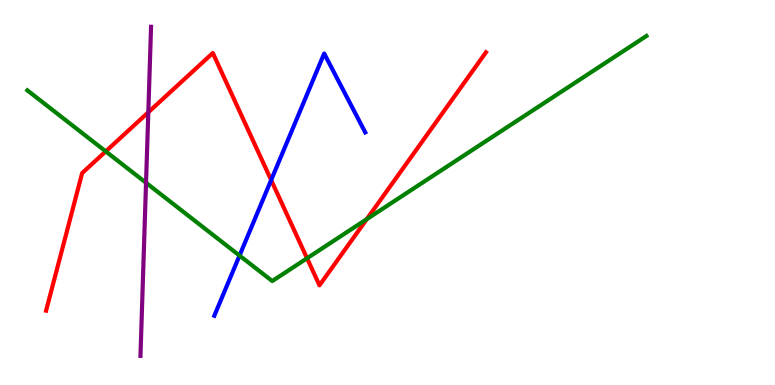[{'lines': ['blue', 'red'], 'intersections': [{'x': 3.5, 'y': 5.32}]}, {'lines': ['green', 'red'], 'intersections': [{'x': 1.36, 'y': 6.07}, {'x': 3.96, 'y': 3.29}, {'x': 4.73, 'y': 4.31}]}, {'lines': ['purple', 'red'], 'intersections': [{'x': 1.91, 'y': 7.08}]}, {'lines': ['blue', 'green'], 'intersections': [{'x': 3.09, 'y': 3.36}]}, {'lines': ['blue', 'purple'], 'intersections': []}, {'lines': ['green', 'purple'], 'intersections': [{'x': 1.88, 'y': 5.25}]}]